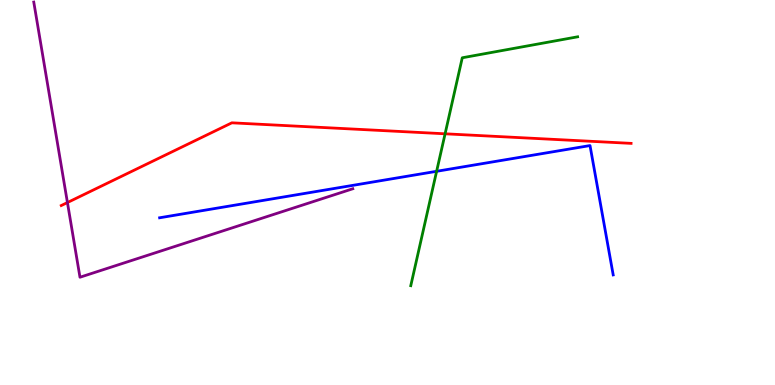[{'lines': ['blue', 'red'], 'intersections': []}, {'lines': ['green', 'red'], 'intersections': [{'x': 5.74, 'y': 6.52}]}, {'lines': ['purple', 'red'], 'intersections': [{'x': 0.87, 'y': 4.74}]}, {'lines': ['blue', 'green'], 'intersections': [{'x': 5.63, 'y': 5.55}]}, {'lines': ['blue', 'purple'], 'intersections': []}, {'lines': ['green', 'purple'], 'intersections': []}]